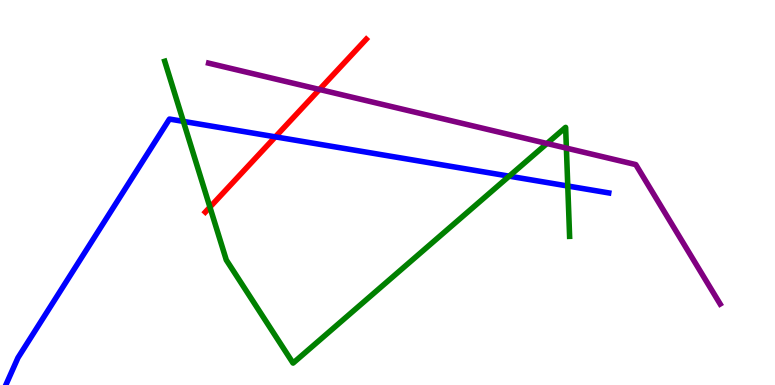[{'lines': ['blue', 'red'], 'intersections': [{'x': 3.55, 'y': 6.45}]}, {'lines': ['green', 'red'], 'intersections': [{'x': 2.71, 'y': 4.62}]}, {'lines': ['purple', 'red'], 'intersections': [{'x': 4.12, 'y': 7.68}]}, {'lines': ['blue', 'green'], 'intersections': [{'x': 2.37, 'y': 6.85}, {'x': 6.57, 'y': 5.42}, {'x': 7.33, 'y': 5.17}]}, {'lines': ['blue', 'purple'], 'intersections': []}, {'lines': ['green', 'purple'], 'intersections': [{'x': 7.06, 'y': 6.27}, {'x': 7.31, 'y': 6.15}]}]